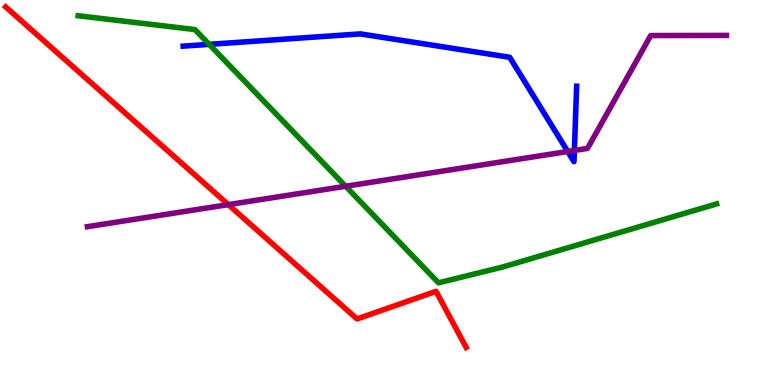[{'lines': ['blue', 'red'], 'intersections': []}, {'lines': ['green', 'red'], 'intersections': []}, {'lines': ['purple', 'red'], 'intersections': [{'x': 2.95, 'y': 4.69}]}, {'lines': ['blue', 'green'], 'intersections': [{'x': 2.7, 'y': 8.85}]}, {'lines': ['blue', 'purple'], 'intersections': [{'x': 7.33, 'y': 6.06}, {'x': 7.41, 'y': 6.09}]}, {'lines': ['green', 'purple'], 'intersections': [{'x': 4.46, 'y': 5.16}]}]